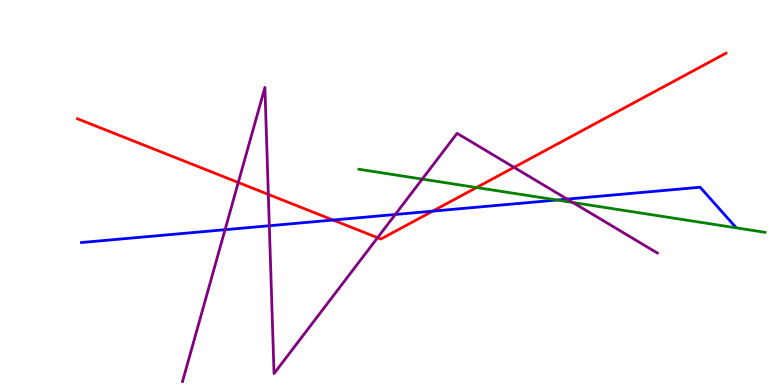[{'lines': ['blue', 'red'], 'intersections': [{'x': 4.3, 'y': 4.28}, {'x': 5.58, 'y': 4.52}]}, {'lines': ['green', 'red'], 'intersections': [{'x': 6.15, 'y': 5.13}]}, {'lines': ['purple', 'red'], 'intersections': [{'x': 3.07, 'y': 5.26}, {'x': 3.46, 'y': 4.95}, {'x': 4.87, 'y': 3.83}, {'x': 6.63, 'y': 5.65}]}, {'lines': ['blue', 'green'], 'intersections': [{'x': 7.19, 'y': 4.8}]}, {'lines': ['blue', 'purple'], 'intersections': [{'x': 2.9, 'y': 4.03}, {'x': 3.48, 'y': 4.14}, {'x': 5.1, 'y': 4.43}, {'x': 7.32, 'y': 4.83}]}, {'lines': ['green', 'purple'], 'intersections': [{'x': 5.45, 'y': 5.35}, {'x': 7.39, 'y': 4.74}]}]